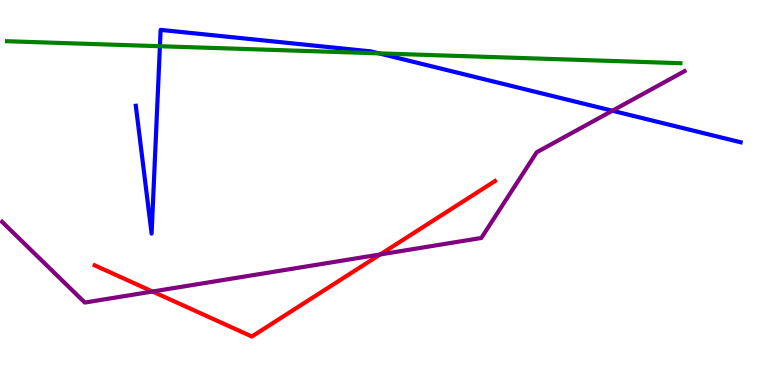[{'lines': ['blue', 'red'], 'intersections': []}, {'lines': ['green', 'red'], 'intersections': []}, {'lines': ['purple', 'red'], 'intersections': [{'x': 1.97, 'y': 2.43}, {'x': 4.91, 'y': 3.39}]}, {'lines': ['blue', 'green'], 'intersections': [{'x': 2.06, 'y': 8.8}, {'x': 4.89, 'y': 8.61}]}, {'lines': ['blue', 'purple'], 'intersections': [{'x': 7.9, 'y': 7.12}]}, {'lines': ['green', 'purple'], 'intersections': []}]